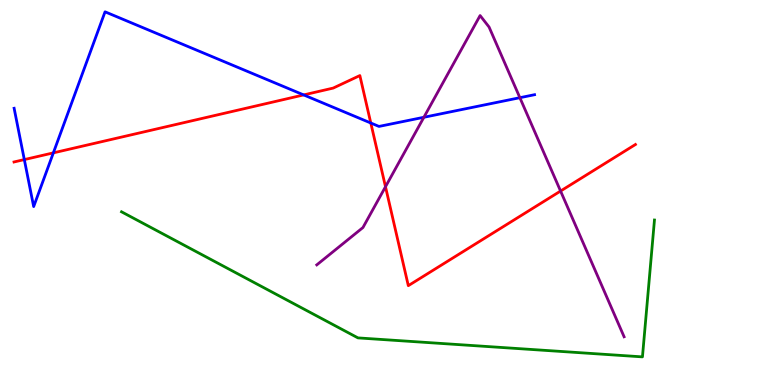[{'lines': ['blue', 'red'], 'intersections': [{'x': 0.314, 'y': 5.85}, {'x': 0.688, 'y': 6.03}, {'x': 3.92, 'y': 7.53}, {'x': 4.78, 'y': 6.81}]}, {'lines': ['green', 'red'], 'intersections': []}, {'lines': ['purple', 'red'], 'intersections': [{'x': 4.97, 'y': 5.15}, {'x': 7.23, 'y': 5.04}]}, {'lines': ['blue', 'green'], 'intersections': []}, {'lines': ['blue', 'purple'], 'intersections': [{'x': 5.47, 'y': 6.95}, {'x': 6.71, 'y': 7.46}]}, {'lines': ['green', 'purple'], 'intersections': []}]